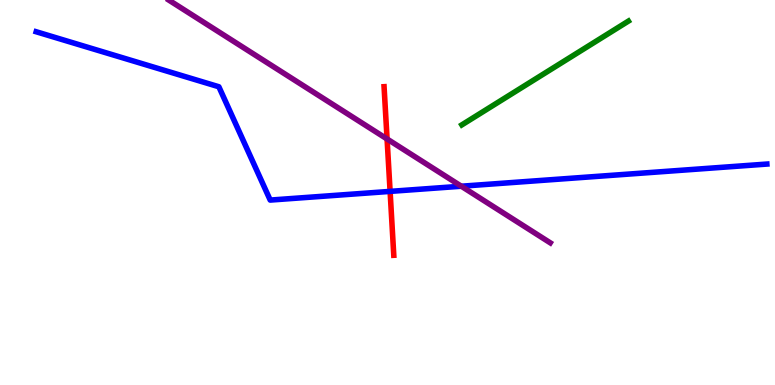[{'lines': ['blue', 'red'], 'intersections': [{'x': 5.03, 'y': 5.03}]}, {'lines': ['green', 'red'], 'intersections': []}, {'lines': ['purple', 'red'], 'intersections': [{'x': 4.99, 'y': 6.39}]}, {'lines': ['blue', 'green'], 'intersections': []}, {'lines': ['blue', 'purple'], 'intersections': [{'x': 5.95, 'y': 5.16}]}, {'lines': ['green', 'purple'], 'intersections': []}]